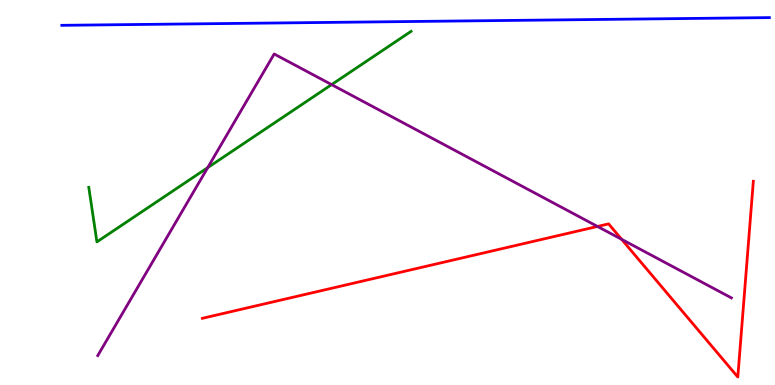[{'lines': ['blue', 'red'], 'intersections': []}, {'lines': ['green', 'red'], 'intersections': []}, {'lines': ['purple', 'red'], 'intersections': [{'x': 7.71, 'y': 4.12}, {'x': 8.02, 'y': 3.78}]}, {'lines': ['blue', 'green'], 'intersections': []}, {'lines': ['blue', 'purple'], 'intersections': []}, {'lines': ['green', 'purple'], 'intersections': [{'x': 2.68, 'y': 5.65}, {'x': 4.28, 'y': 7.8}]}]